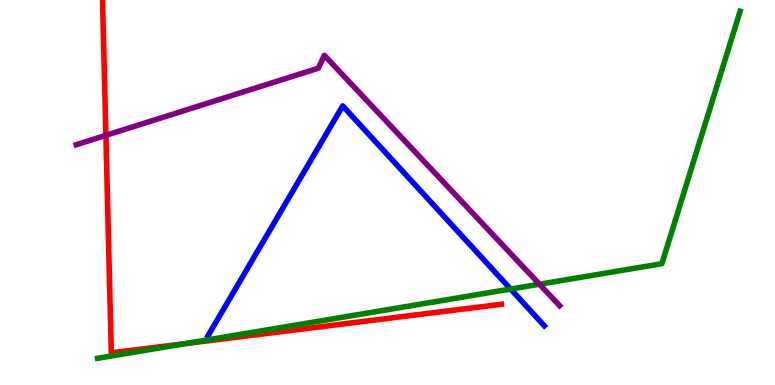[{'lines': ['blue', 'red'], 'intersections': []}, {'lines': ['green', 'red'], 'intersections': [{'x': 2.39, 'y': 1.07}]}, {'lines': ['purple', 'red'], 'intersections': [{'x': 1.37, 'y': 6.48}]}, {'lines': ['blue', 'green'], 'intersections': [{'x': 6.59, 'y': 2.49}]}, {'lines': ['blue', 'purple'], 'intersections': []}, {'lines': ['green', 'purple'], 'intersections': [{'x': 6.96, 'y': 2.62}]}]